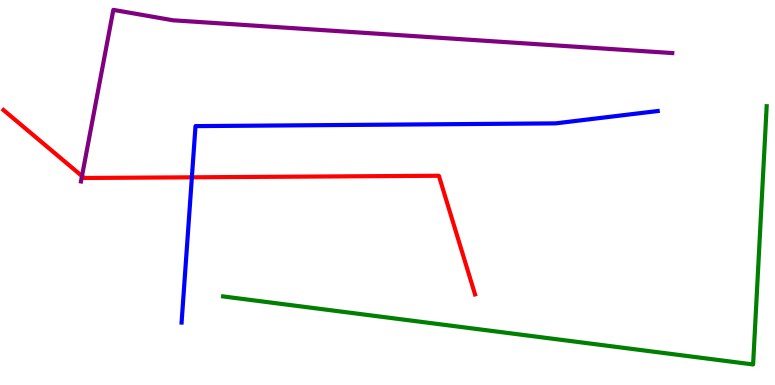[{'lines': ['blue', 'red'], 'intersections': [{'x': 2.48, 'y': 5.39}]}, {'lines': ['green', 'red'], 'intersections': []}, {'lines': ['purple', 'red'], 'intersections': [{'x': 1.06, 'y': 5.43}]}, {'lines': ['blue', 'green'], 'intersections': []}, {'lines': ['blue', 'purple'], 'intersections': []}, {'lines': ['green', 'purple'], 'intersections': []}]